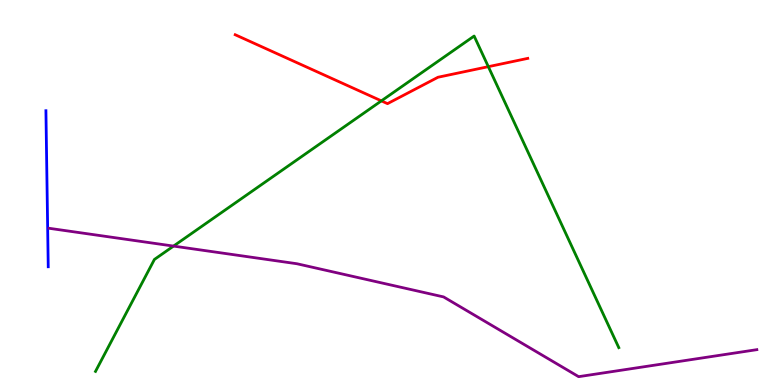[{'lines': ['blue', 'red'], 'intersections': []}, {'lines': ['green', 'red'], 'intersections': [{'x': 4.92, 'y': 7.38}, {'x': 6.3, 'y': 8.27}]}, {'lines': ['purple', 'red'], 'intersections': []}, {'lines': ['blue', 'green'], 'intersections': []}, {'lines': ['blue', 'purple'], 'intersections': []}, {'lines': ['green', 'purple'], 'intersections': [{'x': 2.24, 'y': 3.61}]}]